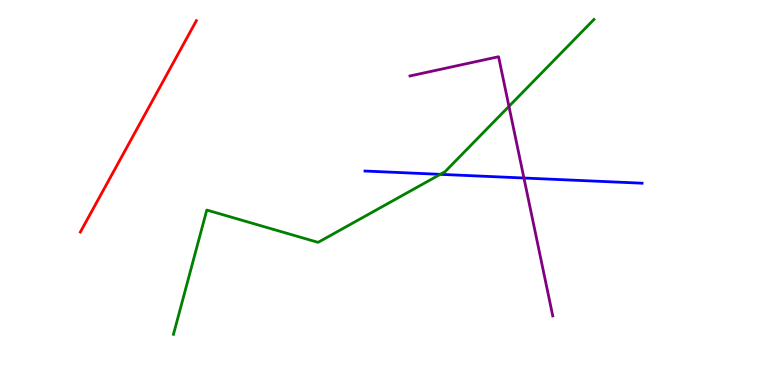[{'lines': ['blue', 'red'], 'intersections': []}, {'lines': ['green', 'red'], 'intersections': []}, {'lines': ['purple', 'red'], 'intersections': []}, {'lines': ['blue', 'green'], 'intersections': [{'x': 5.68, 'y': 5.47}]}, {'lines': ['blue', 'purple'], 'intersections': [{'x': 6.76, 'y': 5.38}]}, {'lines': ['green', 'purple'], 'intersections': [{'x': 6.57, 'y': 7.24}]}]